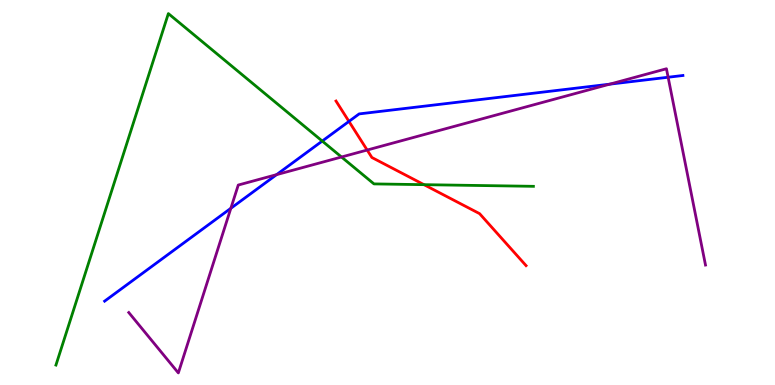[{'lines': ['blue', 'red'], 'intersections': [{'x': 4.5, 'y': 6.85}]}, {'lines': ['green', 'red'], 'intersections': [{'x': 5.47, 'y': 5.2}]}, {'lines': ['purple', 'red'], 'intersections': [{'x': 4.74, 'y': 6.1}]}, {'lines': ['blue', 'green'], 'intersections': [{'x': 4.16, 'y': 6.34}]}, {'lines': ['blue', 'purple'], 'intersections': [{'x': 2.98, 'y': 4.59}, {'x': 3.57, 'y': 5.46}, {'x': 7.87, 'y': 7.81}, {'x': 8.62, 'y': 7.99}]}, {'lines': ['green', 'purple'], 'intersections': [{'x': 4.41, 'y': 5.92}]}]